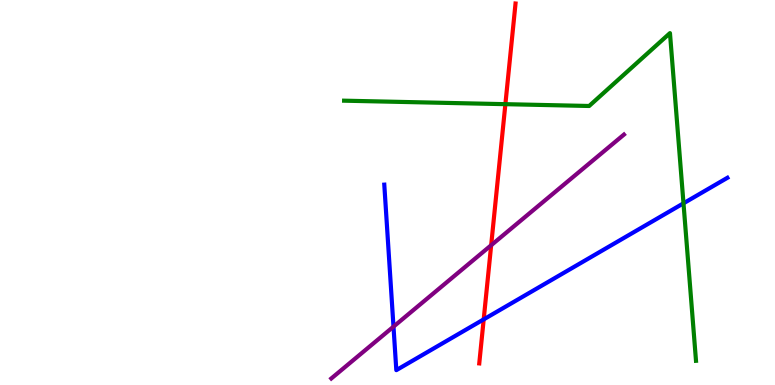[{'lines': ['blue', 'red'], 'intersections': [{'x': 6.24, 'y': 1.7}]}, {'lines': ['green', 'red'], 'intersections': [{'x': 6.52, 'y': 7.29}]}, {'lines': ['purple', 'red'], 'intersections': [{'x': 6.34, 'y': 3.63}]}, {'lines': ['blue', 'green'], 'intersections': [{'x': 8.82, 'y': 4.72}]}, {'lines': ['blue', 'purple'], 'intersections': [{'x': 5.08, 'y': 1.52}]}, {'lines': ['green', 'purple'], 'intersections': []}]